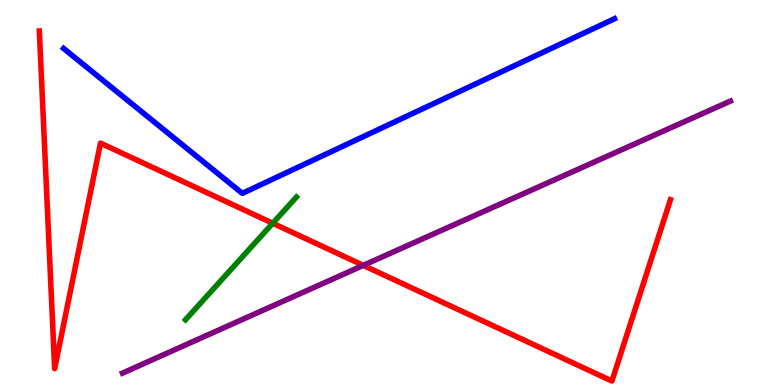[{'lines': ['blue', 'red'], 'intersections': []}, {'lines': ['green', 'red'], 'intersections': [{'x': 3.52, 'y': 4.2}]}, {'lines': ['purple', 'red'], 'intersections': [{'x': 4.69, 'y': 3.11}]}, {'lines': ['blue', 'green'], 'intersections': []}, {'lines': ['blue', 'purple'], 'intersections': []}, {'lines': ['green', 'purple'], 'intersections': []}]